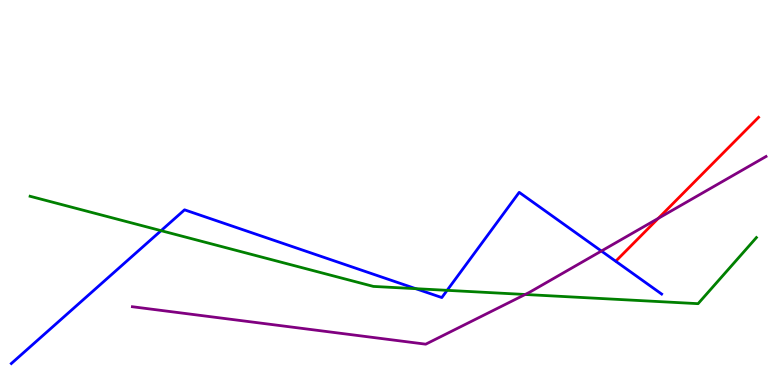[{'lines': ['blue', 'red'], 'intersections': []}, {'lines': ['green', 'red'], 'intersections': []}, {'lines': ['purple', 'red'], 'intersections': [{'x': 8.49, 'y': 4.33}]}, {'lines': ['blue', 'green'], 'intersections': [{'x': 2.08, 'y': 4.01}, {'x': 5.36, 'y': 2.5}, {'x': 5.77, 'y': 2.46}]}, {'lines': ['blue', 'purple'], 'intersections': [{'x': 7.76, 'y': 3.48}]}, {'lines': ['green', 'purple'], 'intersections': [{'x': 6.78, 'y': 2.35}]}]